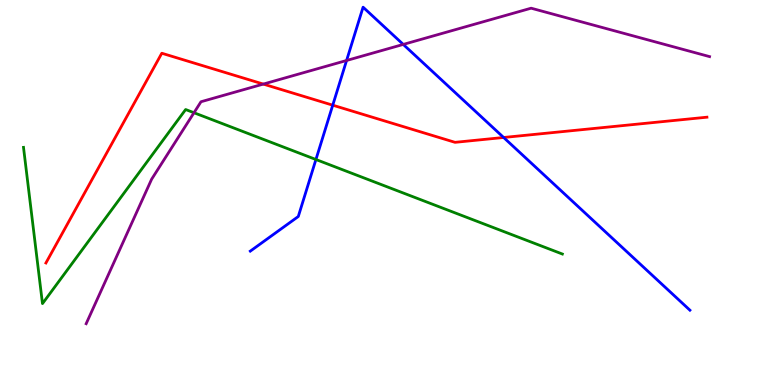[{'lines': ['blue', 'red'], 'intersections': [{'x': 4.29, 'y': 7.27}, {'x': 6.5, 'y': 6.43}]}, {'lines': ['green', 'red'], 'intersections': []}, {'lines': ['purple', 'red'], 'intersections': [{'x': 3.4, 'y': 7.82}]}, {'lines': ['blue', 'green'], 'intersections': [{'x': 4.08, 'y': 5.86}]}, {'lines': ['blue', 'purple'], 'intersections': [{'x': 4.47, 'y': 8.43}, {'x': 5.2, 'y': 8.85}]}, {'lines': ['green', 'purple'], 'intersections': [{'x': 2.5, 'y': 7.07}]}]